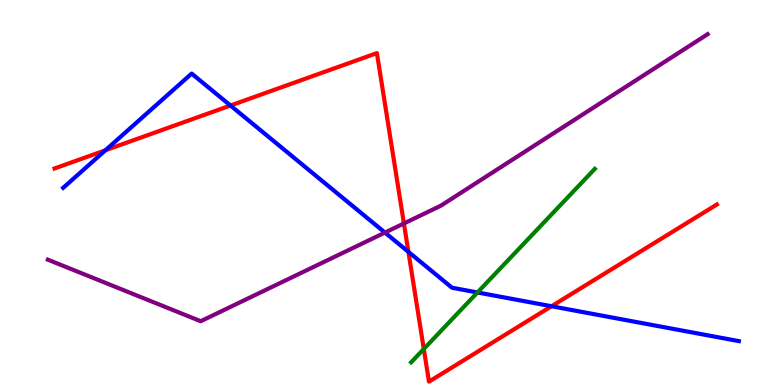[{'lines': ['blue', 'red'], 'intersections': [{'x': 1.36, 'y': 6.1}, {'x': 2.97, 'y': 7.26}, {'x': 5.27, 'y': 3.46}, {'x': 7.12, 'y': 2.05}]}, {'lines': ['green', 'red'], 'intersections': [{'x': 5.47, 'y': 0.936}]}, {'lines': ['purple', 'red'], 'intersections': [{'x': 5.21, 'y': 4.2}]}, {'lines': ['blue', 'green'], 'intersections': [{'x': 6.16, 'y': 2.4}]}, {'lines': ['blue', 'purple'], 'intersections': [{'x': 4.97, 'y': 3.96}]}, {'lines': ['green', 'purple'], 'intersections': []}]